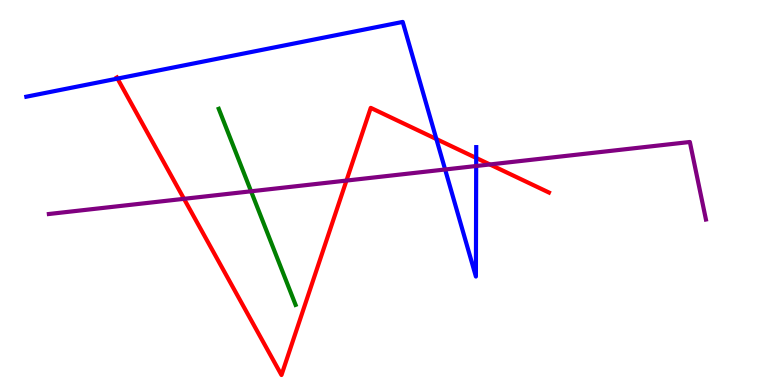[{'lines': ['blue', 'red'], 'intersections': [{'x': 1.52, 'y': 7.96}, {'x': 5.63, 'y': 6.39}, {'x': 6.14, 'y': 5.9}]}, {'lines': ['green', 'red'], 'intersections': []}, {'lines': ['purple', 'red'], 'intersections': [{'x': 2.37, 'y': 4.84}, {'x': 4.47, 'y': 5.31}, {'x': 6.32, 'y': 5.73}]}, {'lines': ['blue', 'green'], 'intersections': []}, {'lines': ['blue', 'purple'], 'intersections': [{'x': 5.74, 'y': 5.6}, {'x': 6.14, 'y': 5.69}]}, {'lines': ['green', 'purple'], 'intersections': [{'x': 3.24, 'y': 5.03}]}]